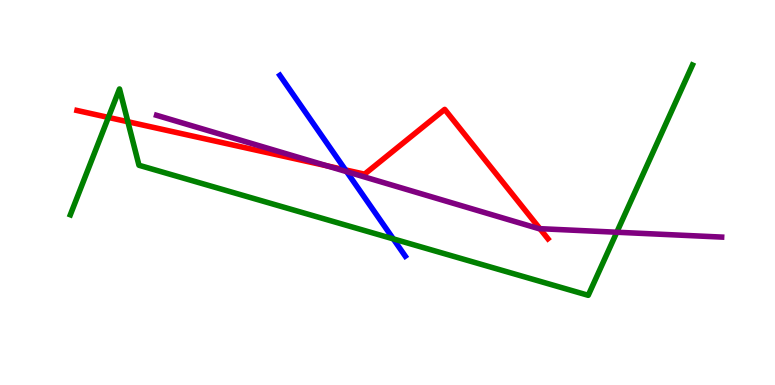[{'lines': ['blue', 'red'], 'intersections': [{'x': 4.46, 'y': 5.59}]}, {'lines': ['green', 'red'], 'intersections': [{'x': 1.4, 'y': 6.95}, {'x': 1.65, 'y': 6.84}]}, {'lines': ['purple', 'red'], 'intersections': [{'x': 4.22, 'y': 5.69}, {'x': 6.97, 'y': 4.06}]}, {'lines': ['blue', 'green'], 'intersections': [{'x': 5.07, 'y': 3.8}]}, {'lines': ['blue', 'purple'], 'intersections': [{'x': 4.47, 'y': 5.54}]}, {'lines': ['green', 'purple'], 'intersections': [{'x': 7.96, 'y': 3.97}]}]